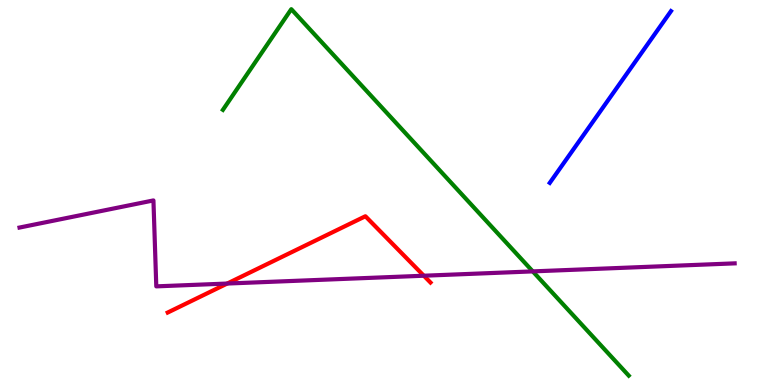[{'lines': ['blue', 'red'], 'intersections': []}, {'lines': ['green', 'red'], 'intersections': []}, {'lines': ['purple', 'red'], 'intersections': [{'x': 2.93, 'y': 2.64}, {'x': 5.47, 'y': 2.84}]}, {'lines': ['blue', 'green'], 'intersections': []}, {'lines': ['blue', 'purple'], 'intersections': []}, {'lines': ['green', 'purple'], 'intersections': [{'x': 6.87, 'y': 2.95}]}]